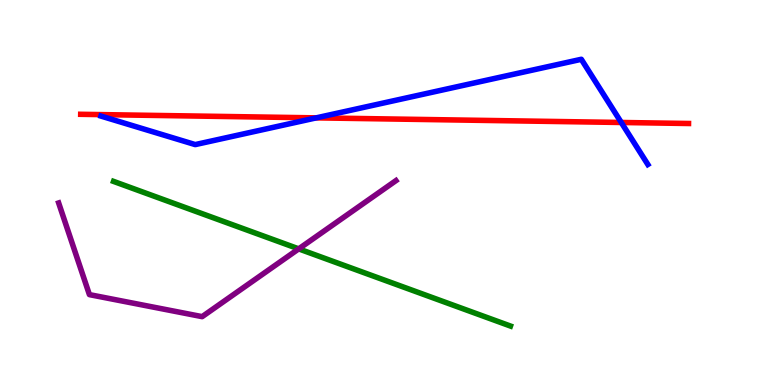[{'lines': ['blue', 'red'], 'intersections': [{'x': 4.08, 'y': 6.94}, {'x': 8.02, 'y': 6.82}]}, {'lines': ['green', 'red'], 'intersections': []}, {'lines': ['purple', 'red'], 'intersections': []}, {'lines': ['blue', 'green'], 'intersections': []}, {'lines': ['blue', 'purple'], 'intersections': []}, {'lines': ['green', 'purple'], 'intersections': [{'x': 3.85, 'y': 3.54}]}]